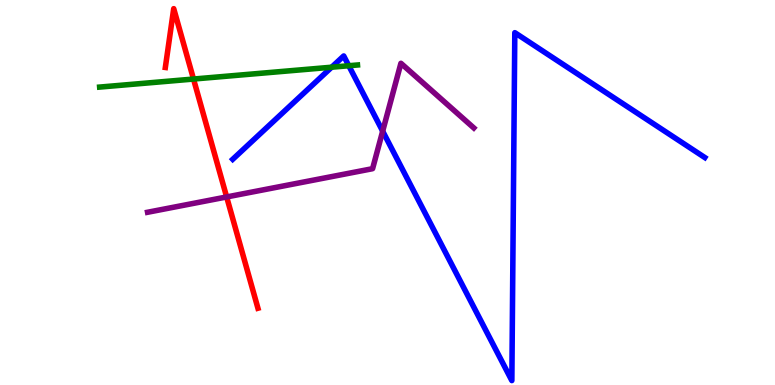[{'lines': ['blue', 'red'], 'intersections': []}, {'lines': ['green', 'red'], 'intersections': [{'x': 2.5, 'y': 7.95}]}, {'lines': ['purple', 'red'], 'intersections': [{'x': 2.92, 'y': 4.88}]}, {'lines': ['blue', 'green'], 'intersections': [{'x': 4.28, 'y': 8.25}, {'x': 4.5, 'y': 8.29}]}, {'lines': ['blue', 'purple'], 'intersections': [{'x': 4.94, 'y': 6.59}]}, {'lines': ['green', 'purple'], 'intersections': []}]